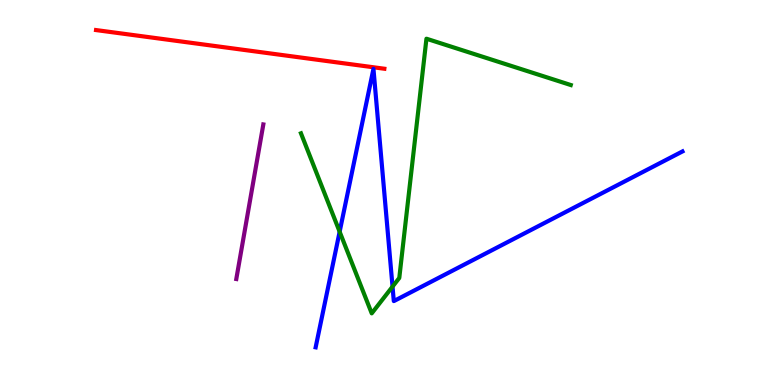[{'lines': ['blue', 'red'], 'intersections': []}, {'lines': ['green', 'red'], 'intersections': []}, {'lines': ['purple', 'red'], 'intersections': []}, {'lines': ['blue', 'green'], 'intersections': [{'x': 4.38, 'y': 3.98}, {'x': 5.06, 'y': 2.56}]}, {'lines': ['blue', 'purple'], 'intersections': []}, {'lines': ['green', 'purple'], 'intersections': []}]